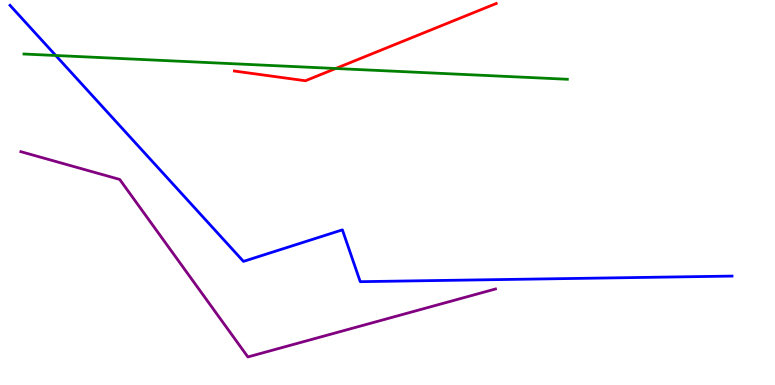[{'lines': ['blue', 'red'], 'intersections': []}, {'lines': ['green', 'red'], 'intersections': [{'x': 4.33, 'y': 8.22}]}, {'lines': ['purple', 'red'], 'intersections': []}, {'lines': ['blue', 'green'], 'intersections': [{'x': 0.719, 'y': 8.56}]}, {'lines': ['blue', 'purple'], 'intersections': []}, {'lines': ['green', 'purple'], 'intersections': []}]